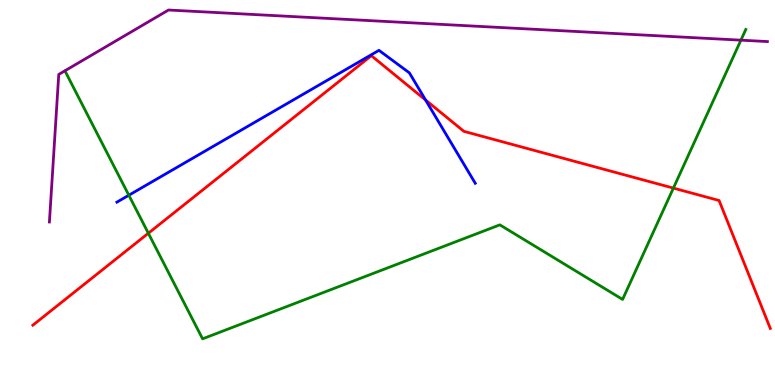[{'lines': ['blue', 'red'], 'intersections': [{'x': 5.49, 'y': 7.4}]}, {'lines': ['green', 'red'], 'intersections': [{'x': 1.91, 'y': 3.94}, {'x': 8.69, 'y': 5.11}]}, {'lines': ['purple', 'red'], 'intersections': []}, {'lines': ['blue', 'green'], 'intersections': [{'x': 1.66, 'y': 4.93}]}, {'lines': ['blue', 'purple'], 'intersections': []}, {'lines': ['green', 'purple'], 'intersections': [{'x': 9.56, 'y': 8.96}]}]